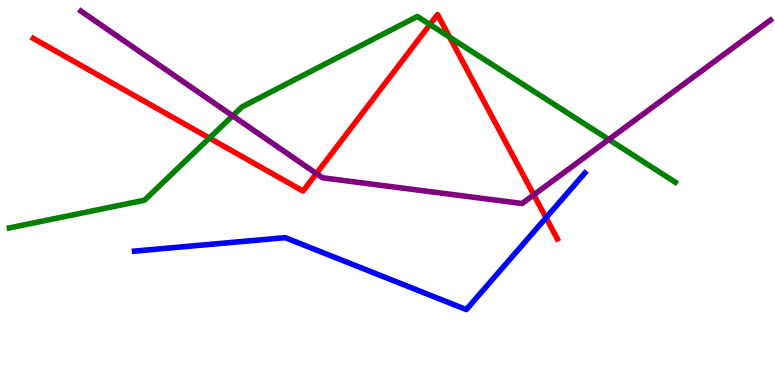[{'lines': ['blue', 'red'], 'intersections': [{'x': 7.05, 'y': 4.34}]}, {'lines': ['green', 'red'], 'intersections': [{'x': 2.7, 'y': 6.41}, {'x': 5.55, 'y': 9.36}, {'x': 5.8, 'y': 9.03}]}, {'lines': ['purple', 'red'], 'intersections': [{'x': 4.08, 'y': 5.49}, {'x': 6.89, 'y': 4.94}]}, {'lines': ['blue', 'green'], 'intersections': []}, {'lines': ['blue', 'purple'], 'intersections': []}, {'lines': ['green', 'purple'], 'intersections': [{'x': 3.0, 'y': 6.99}, {'x': 7.86, 'y': 6.38}]}]